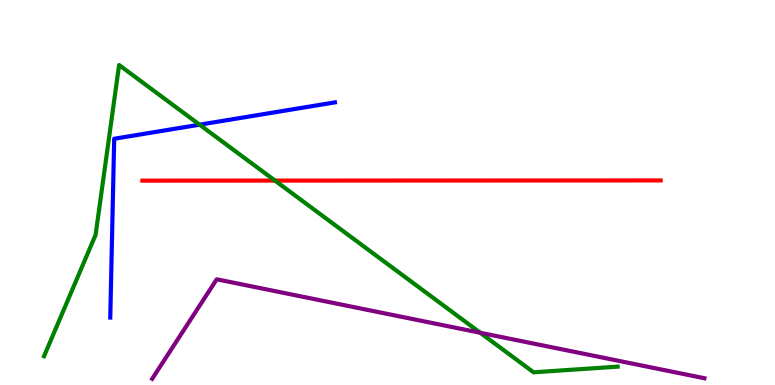[{'lines': ['blue', 'red'], 'intersections': []}, {'lines': ['green', 'red'], 'intersections': [{'x': 3.55, 'y': 5.31}]}, {'lines': ['purple', 'red'], 'intersections': []}, {'lines': ['blue', 'green'], 'intersections': [{'x': 2.58, 'y': 6.76}]}, {'lines': ['blue', 'purple'], 'intersections': []}, {'lines': ['green', 'purple'], 'intersections': [{'x': 6.2, 'y': 1.36}]}]